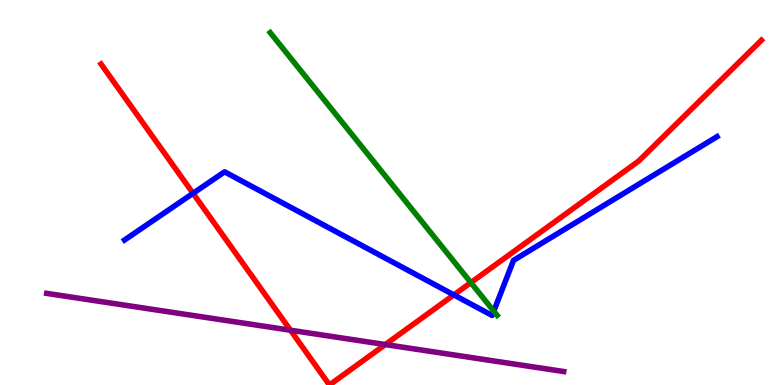[{'lines': ['blue', 'red'], 'intersections': [{'x': 2.49, 'y': 4.98}, {'x': 5.86, 'y': 2.34}]}, {'lines': ['green', 'red'], 'intersections': [{'x': 6.08, 'y': 2.66}]}, {'lines': ['purple', 'red'], 'intersections': [{'x': 3.75, 'y': 1.42}, {'x': 4.97, 'y': 1.05}]}, {'lines': ['blue', 'green'], 'intersections': [{'x': 6.37, 'y': 1.92}]}, {'lines': ['blue', 'purple'], 'intersections': []}, {'lines': ['green', 'purple'], 'intersections': []}]